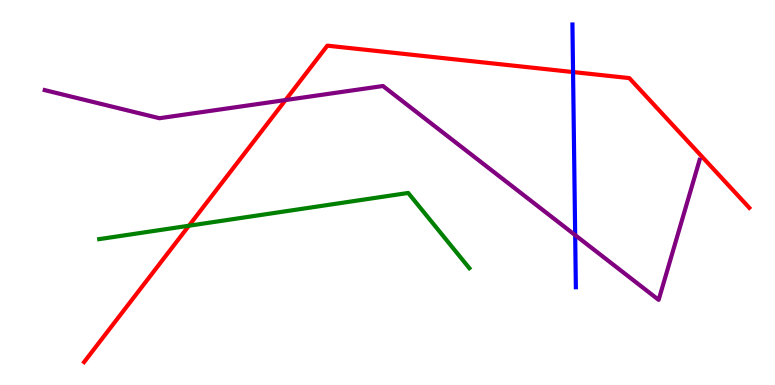[{'lines': ['blue', 'red'], 'intersections': [{'x': 7.39, 'y': 8.13}]}, {'lines': ['green', 'red'], 'intersections': [{'x': 2.44, 'y': 4.14}]}, {'lines': ['purple', 'red'], 'intersections': [{'x': 3.68, 'y': 7.4}]}, {'lines': ['blue', 'green'], 'intersections': []}, {'lines': ['blue', 'purple'], 'intersections': [{'x': 7.42, 'y': 3.89}]}, {'lines': ['green', 'purple'], 'intersections': []}]